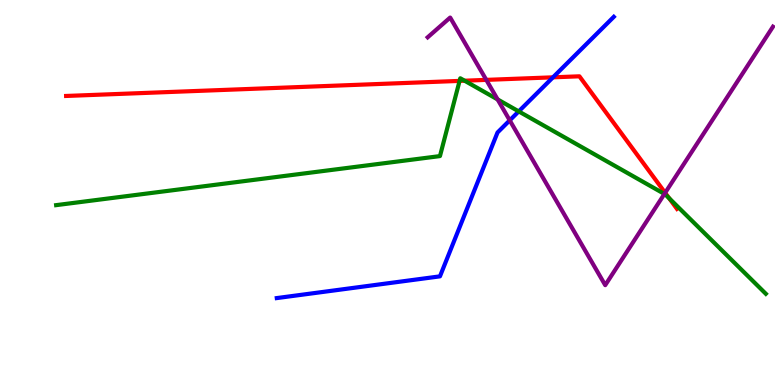[{'lines': ['blue', 'red'], 'intersections': [{'x': 7.14, 'y': 7.99}]}, {'lines': ['green', 'red'], 'intersections': [{'x': 5.93, 'y': 7.9}, {'x': 5.99, 'y': 7.9}, {'x': 8.63, 'y': 4.85}]}, {'lines': ['purple', 'red'], 'intersections': [{'x': 6.27, 'y': 7.93}, {'x': 8.58, 'y': 4.99}]}, {'lines': ['blue', 'green'], 'intersections': [{'x': 6.69, 'y': 7.11}]}, {'lines': ['blue', 'purple'], 'intersections': [{'x': 6.58, 'y': 6.87}]}, {'lines': ['green', 'purple'], 'intersections': [{'x': 6.42, 'y': 7.42}, {'x': 8.57, 'y': 4.96}]}]